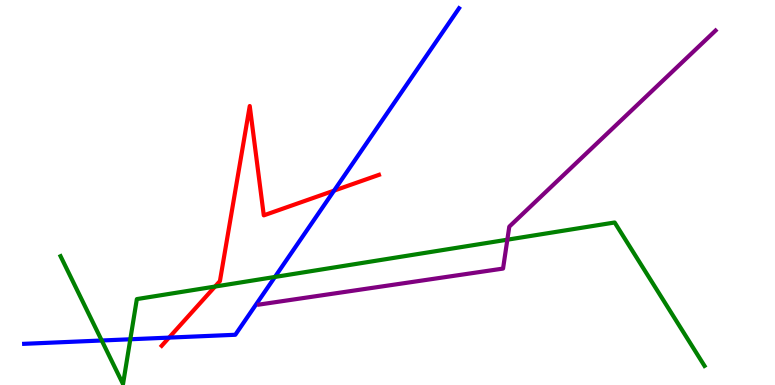[{'lines': ['blue', 'red'], 'intersections': [{'x': 2.18, 'y': 1.23}, {'x': 4.31, 'y': 5.05}]}, {'lines': ['green', 'red'], 'intersections': [{'x': 2.77, 'y': 2.56}]}, {'lines': ['purple', 'red'], 'intersections': []}, {'lines': ['blue', 'green'], 'intersections': [{'x': 1.31, 'y': 1.16}, {'x': 1.68, 'y': 1.19}, {'x': 3.55, 'y': 2.81}]}, {'lines': ['blue', 'purple'], 'intersections': []}, {'lines': ['green', 'purple'], 'intersections': [{'x': 6.55, 'y': 3.77}]}]